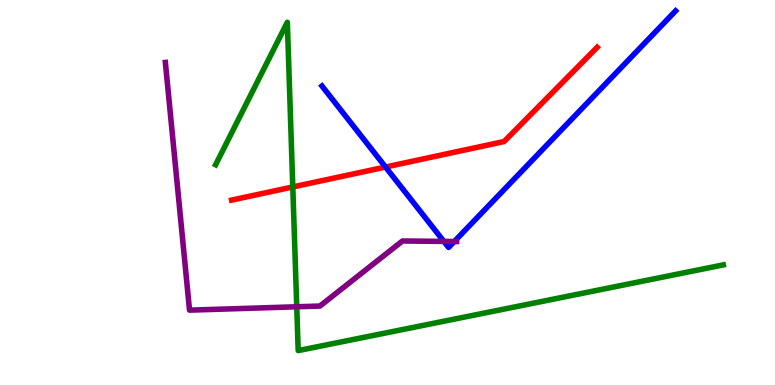[{'lines': ['blue', 'red'], 'intersections': [{'x': 4.97, 'y': 5.66}]}, {'lines': ['green', 'red'], 'intersections': [{'x': 3.78, 'y': 5.14}]}, {'lines': ['purple', 'red'], 'intersections': []}, {'lines': ['blue', 'green'], 'intersections': []}, {'lines': ['blue', 'purple'], 'intersections': [{'x': 5.73, 'y': 3.73}, {'x': 5.86, 'y': 3.73}]}, {'lines': ['green', 'purple'], 'intersections': [{'x': 3.83, 'y': 2.03}]}]